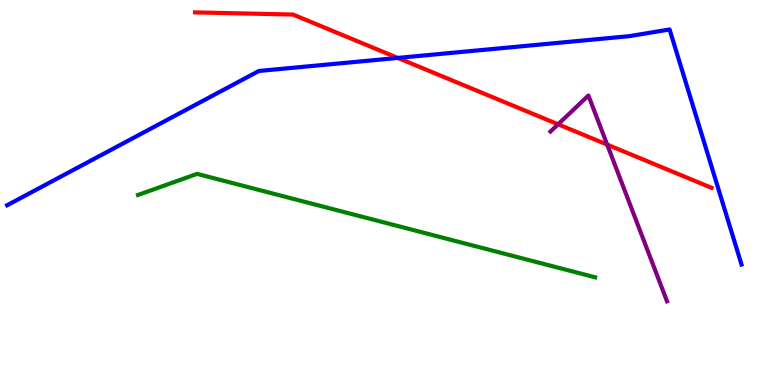[{'lines': ['blue', 'red'], 'intersections': [{'x': 5.13, 'y': 8.5}]}, {'lines': ['green', 'red'], 'intersections': []}, {'lines': ['purple', 'red'], 'intersections': [{'x': 7.2, 'y': 6.77}, {'x': 7.83, 'y': 6.24}]}, {'lines': ['blue', 'green'], 'intersections': []}, {'lines': ['blue', 'purple'], 'intersections': []}, {'lines': ['green', 'purple'], 'intersections': []}]